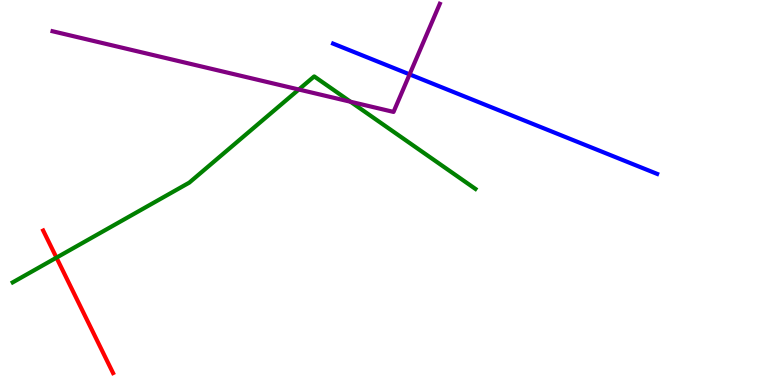[{'lines': ['blue', 'red'], 'intersections': []}, {'lines': ['green', 'red'], 'intersections': [{'x': 0.729, 'y': 3.31}]}, {'lines': ['purple', 'red'], 'intersections': []}, {'lines': ['blue', 'green'], 'intersections': []}, {'lines': ['blue', 'purple'], 'intersections': [{'x': 5.29, 'y': 8.07}]}, {'lines': ['green', 'purple'], 'intersections': [{'x': 3.86, 'y': 7.68}, {'x': 4.52, 'y': 7.36}]}]